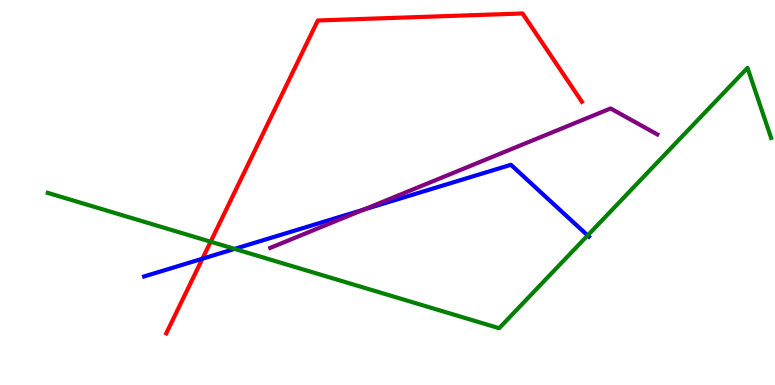[{'lines': ['blue', 'red'], 'intersections': [{'x': 2.61, 'y': 3.28}]}, {'lines': ['green', 'red'], 'intersections': [{'x': 2.72, 'y': 3.72}]}, {'lines': ['purple', 'red'], 'intersections': []}, {'lines': ['blue', 'green'], 'intersections': [{'x': 3.03, 'y': 3.53}, {'x': 7.58, 'y': 3.88}]}, {'lines': ['blue', 'purple'], 'intersections': [{'x': 4.69, 'y': 4.56}]}, {'lines': ['green', 'purple'], 'intersections': []}]